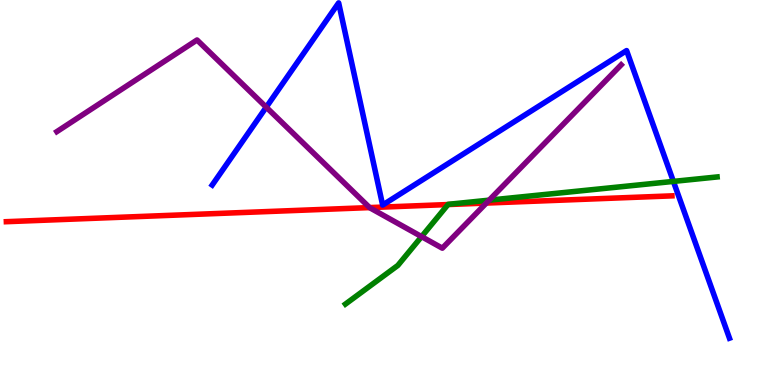[{'lines': ['blue', 'red'], 'intersections': []}, {'lines': ['green', 'red'], 'intersections': [{'x': 5.78, 'y': 4.69}]}, {'lines': ['purple', 'red'], 'intersections': [{'x': 4.77, 'y': 4.61}, {'x': 6.28, 'y': 4.73}]}, {'lines': ['blue', 'green'], 'intersections': [{'x': 8.69, 'y': 5.29}]}, {'lines': ['blue', 'purple'], 'intersections': [{'x': 3.44, 'y': 7.22}]}, {'lines': ['green', 'purple'], 'intersections': [{'x': 5.44, 'y': 3.85}, {'x': 6.31, 'y': 4.8}]}]